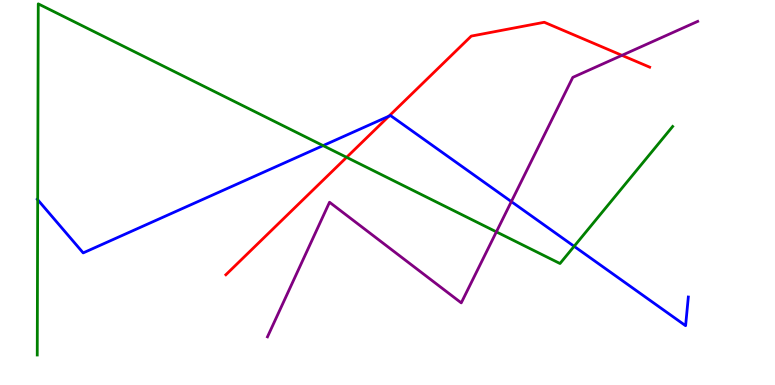[{'lines': ['blue', 'red'], 'intersections': [{'x': 5.02, 'y': 6.98}]}, {'lines': ['green', 'red'], 'intersections': [{'x': 4.47, 'y': 5.91}]}, {'lines': ['purple', 'red'], 'intersections': [{'x': 8.02, 'y': 8.56}]}, {'lines': ['blue', 'green'], 'intersections': [{'x': 0.486, 'y': 4.81}, {'x': 4.17, 'y': 6.22}, {'x': 7.41, 'y': 3.6}]}, {'lines': ['blue', 'purple'], 'intersections': [{'x': 6.6, 'y': 4.76}]}, {'lines': ['green', 'purple'], 'intersections': [{'x': 6.4, 'y': 3.98}]}]